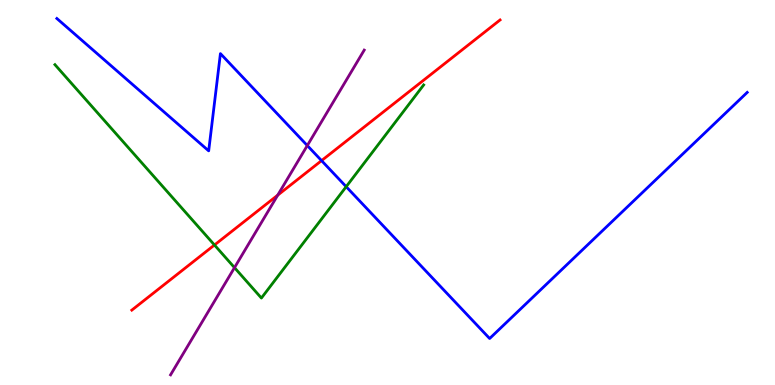[{'lines': ['blue', 'red'], 'intersections': [{'x': 4.15, 'y': 5.83}]}, {'lines': ['green', 'red'], 'intersections': [{'x': 2.77, 'y': 3.64}]}, {'lines': ['purple', 'red'], 'intersections': [{'x': 3.58, 'y': 4.93}]}, {'lines': ['blue', 'green'], 'intersections': [{'x': 4.47, 'y': 5.15}]}, {'lines': ['blue', 'purple'], 'intersections': [{'x': 3.97, 'y': 6.22}]}, {'lines': ['green', 'purple'], 'intersections': [{'x': 3.03, 'y': 3.05}]}]